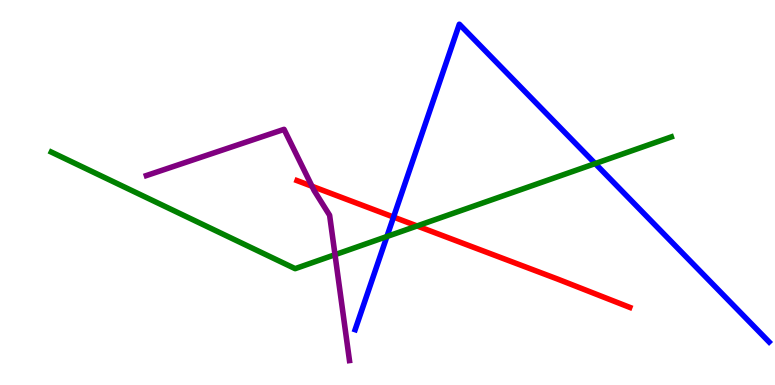[{'lines': ['blue', 'red'], 'intersections': [{'x': 5.08, 'y': 4.36}]}, {'lines': ['green', 'red'], 'intersections': [{'x': 5.38, 'y': 4.13}]}, {'lines': ['purple', 'red'], 'intersections': [{'x': 4.03, 'y': 5.16}]}, {'lines': ['blue', 'green'], 'intersections': [{'x': 4.99, 'y': 3.86}, {'x': 7.68, 'y': 5.75}]}, {'lines': ['blue', 'purple'], 'intersections': []}, {'lines': ['green', 'purple'], 'intersections': [{'x': 4.32, 'y': 3.38}]}]